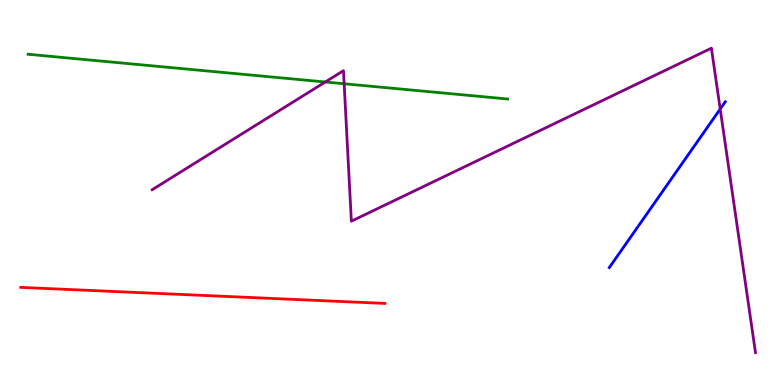[{'lines': ['blue', 'red'], 'intersections': []}, {'lines': ['green', 'red'], 'intersections': []}, {'lines': ['purple', 'red'], 'intersections': []}, {'lines': ['blue', 'green'], 'intersections': []}, {'lines': ['blue', 'purple'], 'intersections': [{'x': 9.29, 'y': 7.17}]}, {'lines': ['green', 'purple'], 'intersections': [{'x': 4.2, 'y': 7.87}, {'x': 4.44, 'y': 7.82}]}]